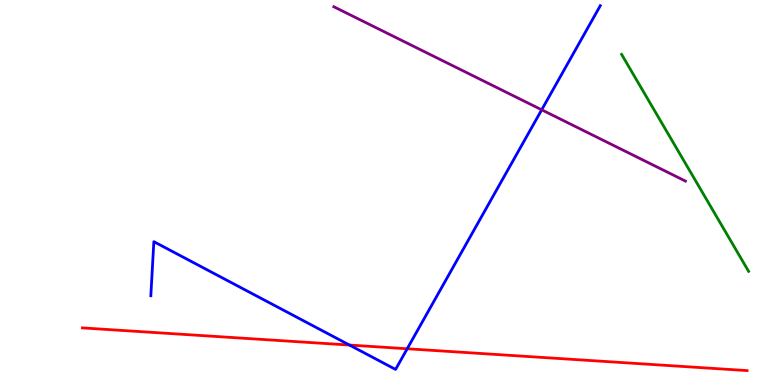[{'lines': ['blue', 'red'], 'intersections': [{'x': 4.51, 'y': 1.04}, {'x': 5.25, 'y': 0.941}]}, {'lines': ['green', 'red'], 'intersections': []}, {'lines': ['purple', 'red'], 'intersections': []}, {'lines': ['blue', 'green'], 'intersections': []}, {'lines': ['blue', 'purple'], 'intersections': [{'x': 6.99, 'y': 7.15}]}, {'lines': ['green', 'purple'], 'intersections': []}]